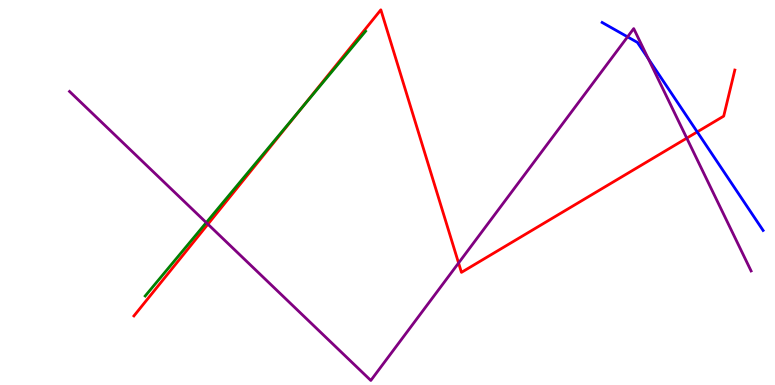[{'lines': ['blue', 'red'], 'intersections': [{'x': 9.0, 'y': 6.57}]}, {'lines': ['green', 'red'], 'intersections': [{'x': 3.88, 'y': 7.17}]}, {'lines': ['purple', 'red'], 'intersections': [{'x': 2.68, 'y': 4.18}, {'x': 5.92, 'y': 3.17}, {'x': 8.86, 'y': 6.41}]}, {'lines': ['blue', 'green'], 'intersections': []}, {'lines': ['blue', 'purple'], 'intersections': [{'x': 8.1, 'y': 9.04}, {'x': 8.37, 'y': 8.48}]}, {'lines': ['green', 'purple'], 'intersections': [{'x': 2.66, 'y': 4.22}]}]